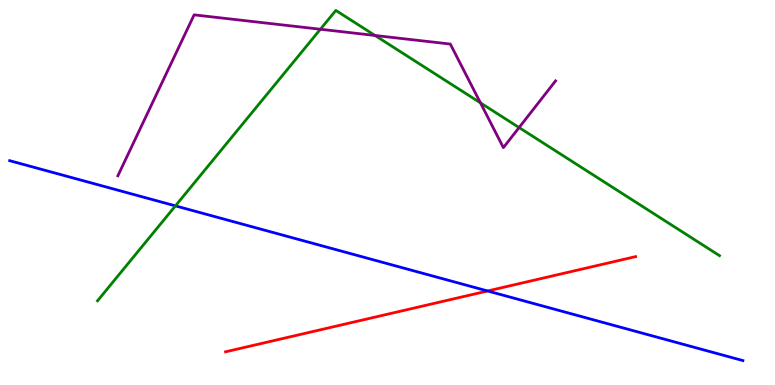[{'lines': ['blue', 'red'], 'intersections': [{'x': 6.29, 'y': 2.44}]}, {'lines': ['green', 'red'], 'intersections': []}, {'lines': ['purple', 'red'], 'intersections': []}, {'lines': ['blue', 'green'], 'intersections': [{'x': 2.26, 'y': 4.65}]}, {'lines': ['blue', 'purple'], 'intersections': []}, {'lines': ['green', 'purple'], 'intersections': [{'x': 4.13, 'y': 9.24}, {'x': 4.84, 'y': 9.08}, {'x': 6.2, 'y': 7.33}, {'x': 6.7, 'y': 6.69}]}]